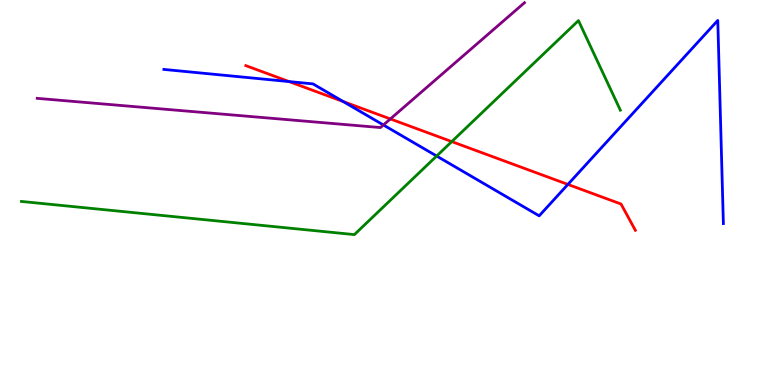[{'lines': ['blue', 'red'], 'intersections': [{'x': 3.73, 'y': 7.88}, {'x': 4.43, 'y': 7.36}, {'x': 7.33, 'y': 5.21}]}, {'lines': ['green', 'red'], 'intersections': [{'x': 5.83, 'y': 6.32}]}, {'lines': ['purple', 'red'], 'intersections': [{'x': 5.04, 'y': 6.91}]}, {'lines': ['blue', 'green'], 'intersections': [{'x': 5.63, 'y': 5.95}]}, {'lines': ['blue', 'purple'], 'intersections': [{'x': 4.95, 'y': 6.75}]}, {'lines': ['green', 'purple'], 'intersections': []}]